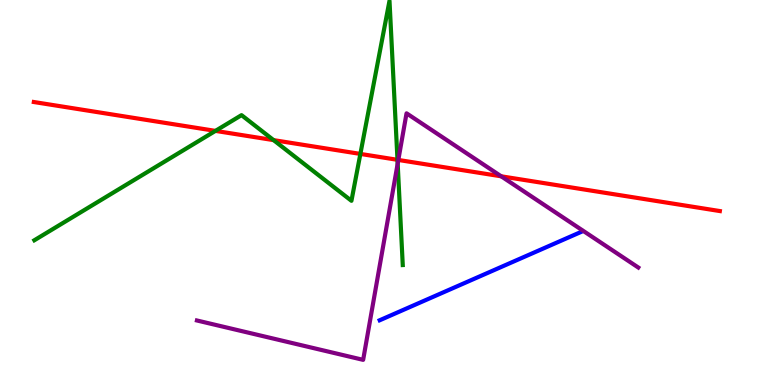[{'lines': ['blue', 'red'], 'intersections': []}, {'lines': ['green', 'red'], 'intersections': [{'x': 2.78, 'y': 6.6}, {'x': 3.53, 'y': 6.36}, {'x': 4.65, 'y': 6.0}, {'x': 5.13, 'y': 5.85}]}, {'lines': ['purple', 'red'], 'intersections': [{'x': 5.14, 'y': 5.85}, {'x': 6.47, 'y': 5.42}]}, {'lines': ['blue', 'green'], 'intersections': []}, {'lines': ['blue', 'purple'], 'intersections': []}, {'lines': ['green', 'purple'], 'intersections': [{'x': 5.13, 'y': 5.75}]}]